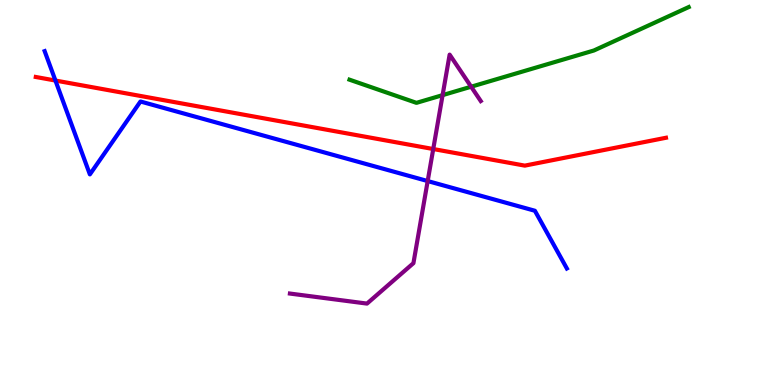[{'lines': ['blue', 'red'], 'intersections': [{'x': 0.715, 'y': 7.91}]}, {'lines': ['green', 'red'], 'intersections': []}, {'lines': ['purple', 'red'], 'intersections': [{'x': 5.59, 'y': 6.13}]}, {'lines': ['blue', 'green'], 'intersections': []}, {'lines': ['blue', 'purple'], 'intersections': [{'x': 5.52, 'y': 5.3}]}, {'lines': ['green', 'purple'], 'intersections': [{'x': 5.71, 'y': 7.53}, {'x': 6.08, 'y': 7.75}]}]